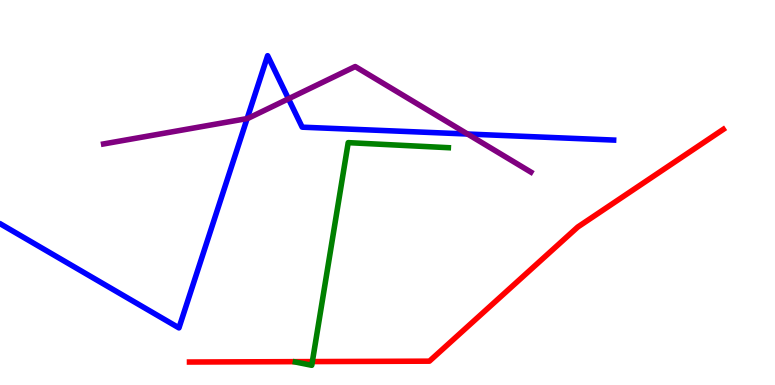[{'lines': ['blue', 'red'], 'intersections': []}, {'lines': ['green', 'red'], 'intersections': [{'x': 4.03, 'y': 0.608}]}, {'lines': ['purple', 'red'], 'intersections': []}, {'lines': ['blue', 'green'], 'intersections': []}, {'lines': ['blue', 'purple'], 'intersections': [{'x': 3.19, 'y': 6.92}, {'x': 3.72, 'y': 7.43}, {'x': 6.03, 'y': 6.52}]}, {'lines': ['green', 'purple'], 'intersections': []}]